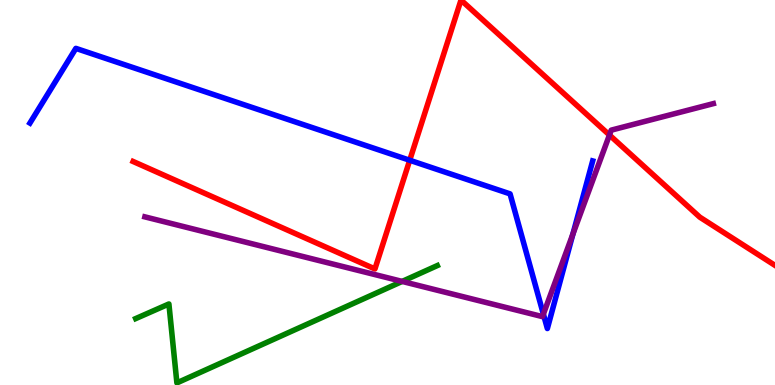[{'lines': ['blue', 'red'], 'intersections': [{'x': 5.29, 'y': 5.84}]}, {'lines': ['green', 'red'], 'intersections': []}, {'lines': ['purple', 'red'], 'intersections': [{'x': 7.86, 'y': 6.49}]}, {'lines': ['blue', 'green'], 'intersections': []}, {'lines': ['blue', 'purple'], 'intersections': [{'x': 7.01, 'y': 1.84}, {'x': 7.39, 'y': 3.92}]}, {'lines': ['green', 'purple'], 'intersections': [{'x': 5.19, 'y': 2.69}]}]